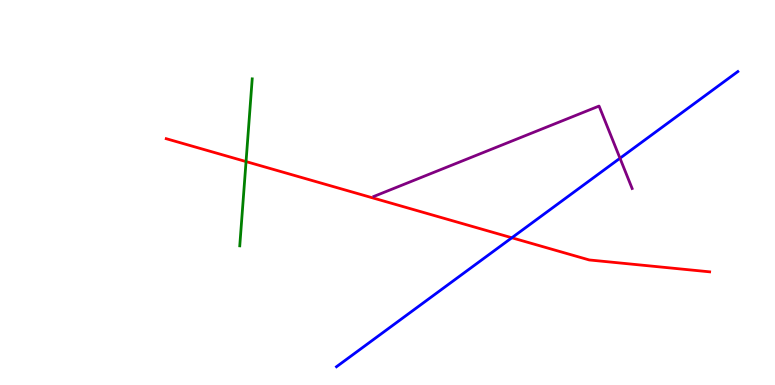[{'lines': ['blue', 'red'], 'intersections': [{'x': 6.6, 'y': 3.82}]}, {'lines': ['green', 'red'], 'intersections': [{'x': 3.17, 'y': 5.8}]}, {'lines': ['purple', 'red'], 'intersections': []}, {'lines': ['blue', 'green'], 'intersections': []}, {'lines': ['blue', 'purple'], 'intersections': [{'x': 8.0, 'y': 5.89}]}, {'lines': ['green', 'purple'], 'intersections': []}]